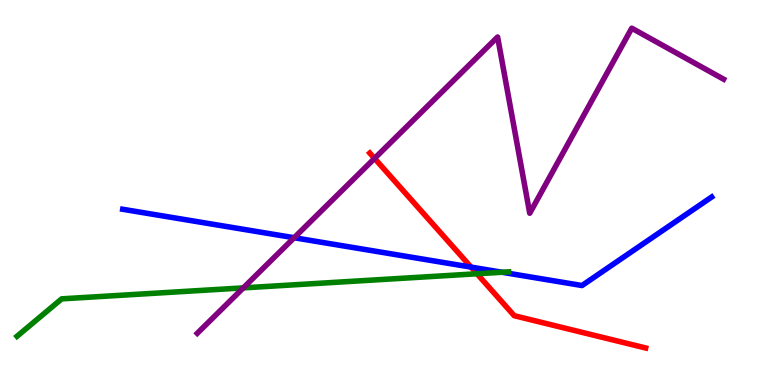[{'lines': ['blue', 'red'], 'intersections': [{'x': 6.08, 'y': 3.06}]}, {'lines': ['green', 'red'], 'intersections': [{'x': 6.15, 'y': 2.89}]}, {'lines': ['purple', 'red'], 'intersections': [{'x': 4.83, 'y': 5.89}]}, {'lines': ['blue', 'green'], 'intersections': [{'x': 6.48, 'y': 2.93}]}, {'lines': ['blue', 'purple'], 'intersections': [{'x': 3.8, 'y': 3.83}]}, {'lines': ['green', 'purple'], 'intersections': [{'x': 3.14, 'y': 2.52}]}]